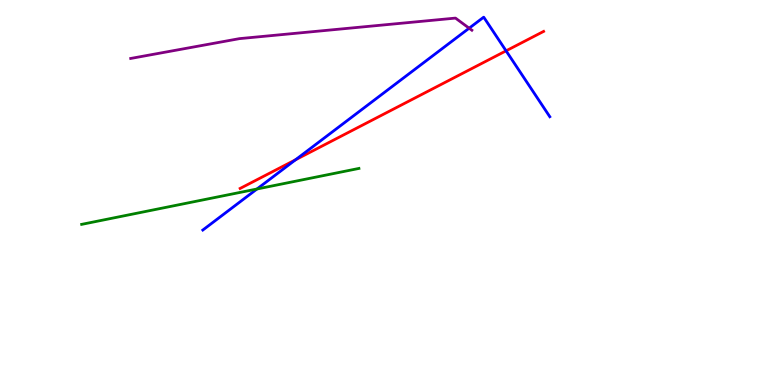[{'lines': ['blue', 'red'], 'intersections': [{'x': 3.81, 'y': 5.85}, {'x': 6.53, 'y': 8.68}]}, {'lines': ['green', 'red'], 'intersections': []}, {'lines': ['purple', 'red'], 'intersections': []}, {'lines': ['blue', 'green'], 'intersections': [{'x': 3.32, 'y': 5.09}]}, {'lines': ['blue', 'purple'], 'intersections': [{'x': 6.05, 'y': 9.27}]}, {'lines': ['green', 'purple'], 'intersections': []}]